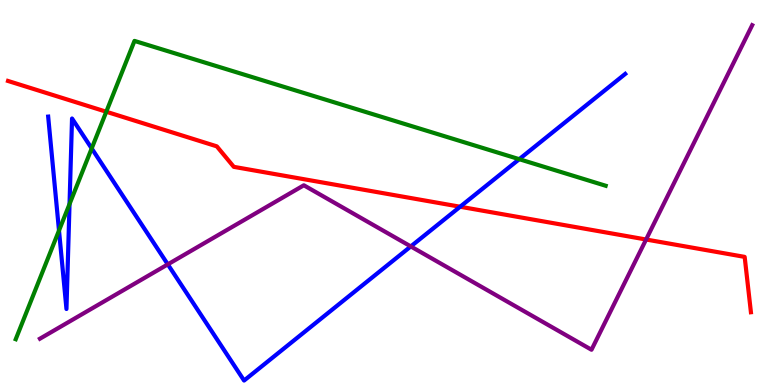[{'lines': ['blue', 'red'], 'intersections': [{'x': 5.94, 'y': 4.63}]}, {'lines': ['green', 'red'], 'intersections': [{'x': 1.37, 'y': 7.1}]}, {'lines': ['purple', 'red'], 'intersections': [{'x': 8.34, 'y': 3.78}]}, {'lines': ['blue', 'green'], 'intersections': [{'x': 0.761, 'y': 4.01}, {'x': 0.897, 'y': 4.7}, {'x': 1.18, 'y': 6.15}, {'x': 6.7, 'y': 5.87}]}, {'lines': ['blue', 'purple'], 'intersections': [{'x': 2.17, 'y': 3.13}, {'x': 5.3, 'y': 3.6}]}, {'lines': ['green', 'purple'], 'intersections': []}]